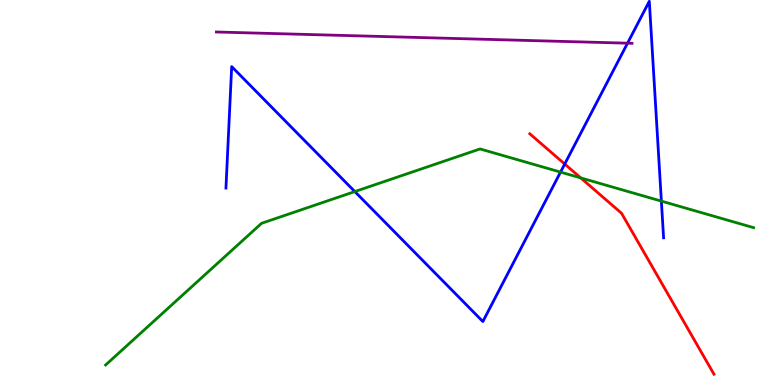[{'lines': ['blue', 'red'], 'intersections': [{'x': 7.29, 'y': 5.74}]}, {'lines': ['green', 'red'], 'intersections': [{'x': 7.49, 'y': 5.38}]}, {'lines': ['purple', 'red'], 'intersections': []}, {'lines': ['blue', 'green'], 'intersections': [{'x': 4.58, 'y': 5.02}, {'x': 7.23, 'y': 5.53}, {'x': 8.53, 'y': 4.78}]}, {'lines': ['blue', 'purple'], 'intersections': [{'x': 8.1, 'y': 8.88}]}, {'lines': ['green', 'purple'], 'intersections': []}]